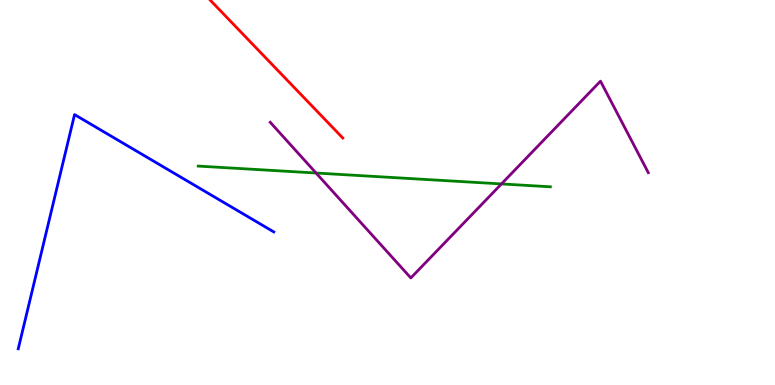[{'lines': ['blue', 'red'], 'intersections': []}, {'lines': ['green', 'red'], 'intersections': []}, {'lines': ['purple', 'red'], 'intersections': []}, {'lines': ['blue', 'green'], 'intersections': []}, {'lines': ['blue', 'purple'], 'intersections': []}, {'lines': ['green', 'purple'], 'intersections': [{'x': 4.08, 'y': 5.51}, {'x': 6.47, 'y': 5.22}]}]